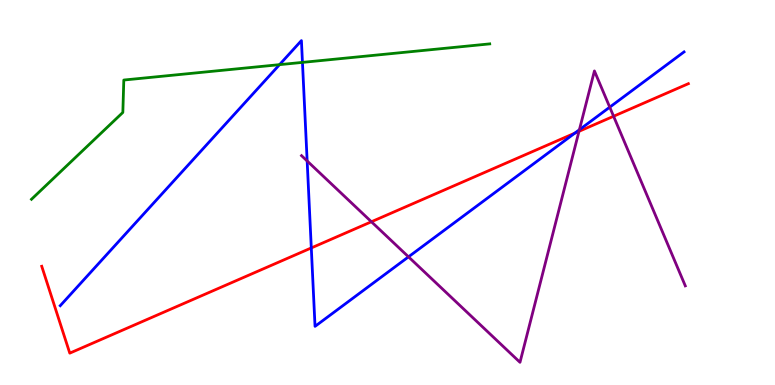[{'lines': ['blue', 'red'], 'intersections': [{'x': 4.02, 'y': 3.56}, {'x': 7.42, 'y': 6.54}]}, {'lines': ['green', 'red'], 'intersections': []}, {'lines': ['purple', 'red'], 'intersections': [{'x': 4.79, 'y': 4.24}, {'x': 7.47, 'y': 6.59}, {'x': 7.92, 'y': 6.98}]}, {'lines': ['blue', 'green'], 'intersections': [{'x': 3.61, 'y': 8.32}, {'x': 3.9, 'y': 8.38}]}, {'lines': ['blue', 'purple'], 'intersections': [{'x': 3.96, 'y': 5.82}, {'x': 5.27, 'y': 3.33}, {'x': 7.48, 'y': 6.63}, {'x': 7.87, 'y': 7.22}]}, {'lines': ['green', 'purple'], 'intersections': []}]